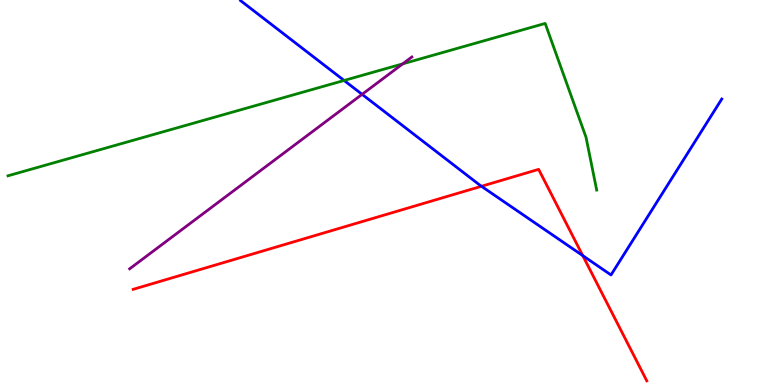[{'lines': ['blue', 'red'], 'intersections': [{'x': 6.21, 'y': 5.16}, {'x': 7.52, 'y': 3.36}]}, {'lines': ['green', 'red'], 'intersections': []}, {'lines': ['purple', 'red'], 'intersections': []}, {'lines': ['blue', 'green'], 'intersections': [{'x': 4.44, 'y': 7.91}]}, {'lines': ['blue', 'purple'], 'intersections': [{'x': 4.67, 'y': 7.55}]}, {'lines': ['green', 'purple'], 'intersections': [{'x': 5.2, 'y': 8.34}]}]